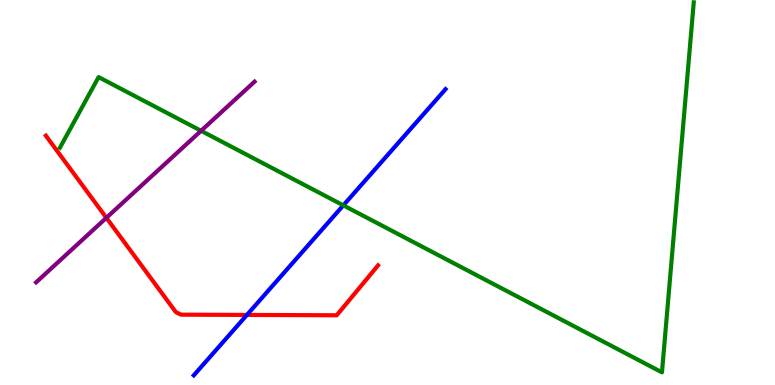[{'lines': ['blue', 'red'], 'intersections': [{'x': 3.19, 'y': 1.82}]}, {'lines': ['green', 'red'], 'intersections': []}, {'lines': ['purple', 'red'], 'intersections': [{'x': 1.37, 'y': 4.34}]}, {'lines': ['blue', 'green'], 'intersections': [{'x': 4.43, 'y': 4.67}]}, {'lines': ['blue', 'purple'], 'intersections': []}, {'lines': ['green', 'purple'], 'intersections': [{'x': 2.59, 'y': 6.6}]}]